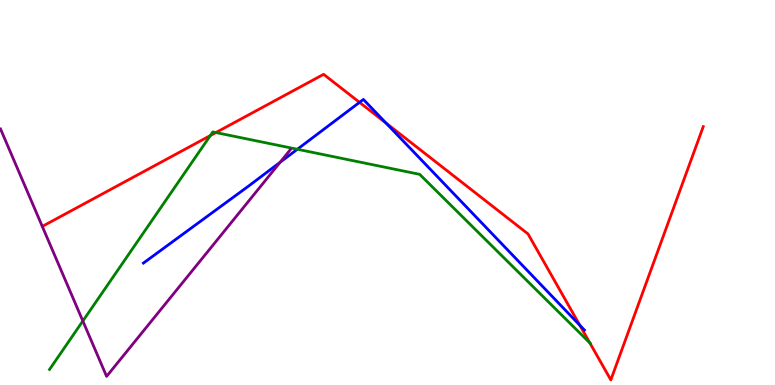[{'lines': ['blue', 'red'], 'intersections': [{'x': 4.64, 'y': 7.34}, {'x': 4.98, 'y': 6.81}, {'x': 7.48, 'y': 1.55}]}, {'lines': ['green', 'red'], 'intersections': [{'x': 2.71, 'y': 6.48}, {'x': 2.79, 'y': 6.56}, {'x': 7.61, 'y': 1.09}]}, {'lines': ['purple', 'red'], 'intersections': []}, {'lines': ['blue', 'green'], 'intersections': [{'x': 3.84, 'y': 6.12}]}, {'lines': ['blue', 'purple'], 'intersections': [{'x': 3.61, 'y': 5.79}]}, {'lines': ['green', 'purple'], 'intersections': [{'x': 1.07, 'y': 1.66}]}]